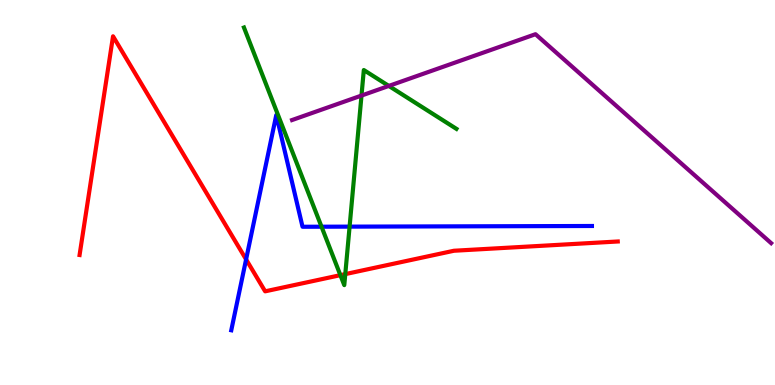[{'lines': ['blue', 'red'], 'intersections': [{'x': 3.18, 'y': 3.26}]}, {'lines': ['green', 'red'], 'intersections': [{'x': 4.39, 'y': 2.85}, {'x': 4.46, 'y': 2.88}]}, {'lines': ['purple', 'red'], 'intersections': []}, {'lines': ['blue', 'green'], 'intersections': [{'x': 4.15, 'y': 4.11}, {'x': 4.51, 'y': 4.11}]}, {'lines': ['blue', 'purple'], 'intersections': []}, {'lines': ['green', 'purple'], 'intersections': [{'x': 4.66, 'y': 7.52}, {'x': 5.02, 'y': 7.77}]}]